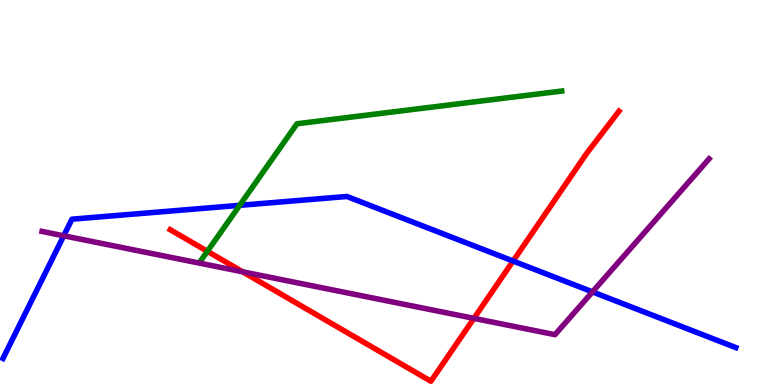[{'lines': ['blue', 'red'], 'intersections': [{'x': 6.62, 'y': 3.22}]}, {'lines': ['green', 'red'], 'intersections': [{'x': 2.68, 'y': 3.47}]}, {'lines': ['purple', 'red'], 'intersections': [{'x': 3.13, 'y': 2.94}, {'x': 6.11, 'y': 1.73}]}, {'lines': ['blue', 'green'], 'intersections': [{'x': 3.09, 'y': 4.67}]}, {'lines': ['blue', 'purple'], 'intersections': [{'x': 0.822, 'y': 3.88}, {'x': 7.64, 'y': 2.42}]}, {'lines': ['green', 'purple'], 'intersections': []}]